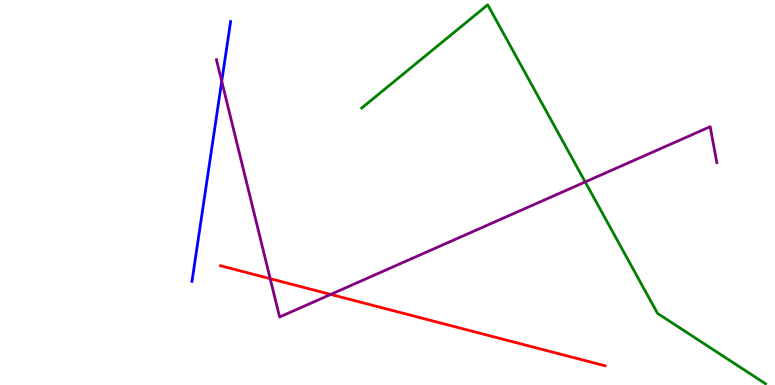[{'lines': ['blue', 'red'], 'intersections': []}, {'lines': ['green', 'red'], 'intersections': []}, {'lines': ['purple', 'red'], 'intersections': [{'x': 3.49, 'y': 2.76}, {'x': 4.27, 'y': 2.35}]}, {'lines': ['blue', 'green'], 'intersections': []}, {'lines': ['blue', 'purple'], 'intersections': [{'x': 2.86, 'y': 7.89}]}, {'lines': ['green', 'purple'], 'intersections': [{'x': 7.55, 'y': 5.27}]}]